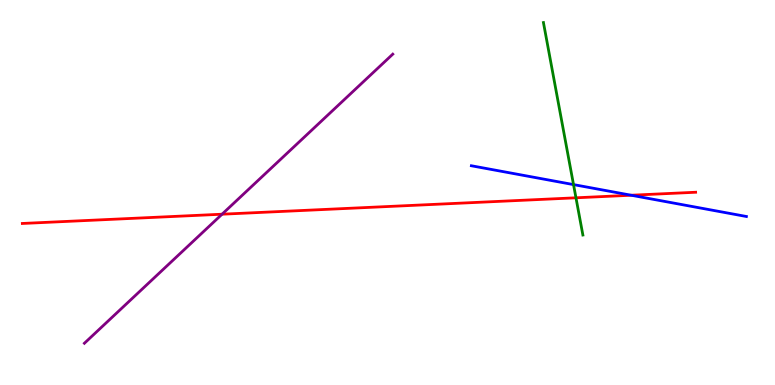[{'lines': ['blue', 'red'], 'intersections': [{'x': 8.14, 'y': 4.93}]}, {'lines': ['green', 'red'], 'intersections': [{'x': 7.43, 'y': 4.86}]}, {'lines': ['purple', 'red'], 'intersections': [{'x': 2.87, 'y': 4.44}]}, {'lines': ['blue', 'green'], 'intersections': [{'x': 7.4, 'y': 5.21}]}, {'lines': ['blue', 'purple'], 'intersections': []}, {'lines': ['green', 'purple'], 'intersections': []}]